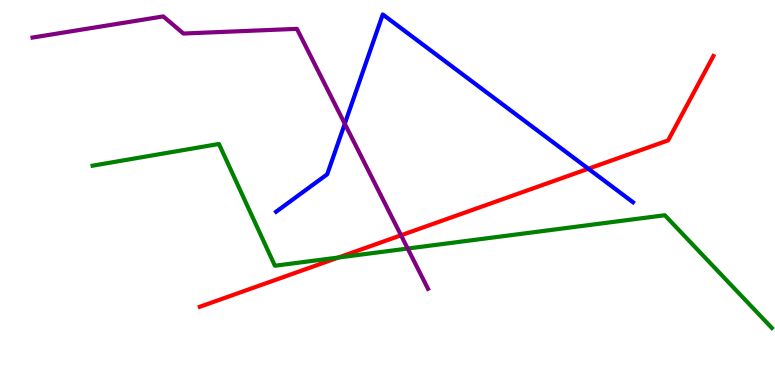[{'lines': ['blue', 'red'], 'intersections': [{'x': 7.59, 'y': 5.62}]}, {'lines': ['green', 'red'], 'intersections': [{'x': 4.37, 'y': 3.31}]}, {'lines': ['purple', 'red'], 'intersections': [{'x': 5.17, 'y': 3.89}]}, {'lines': ['blue', 'green'], 'intersections': []}, {'lines': ['blue', 'purple'], 'intersections': [{'x': 4.45, 'y': 6.79}]}, {'lines': ['green', 'purple'], 'intersections': [{'x': 5.26, 'y': 3.54}]}]